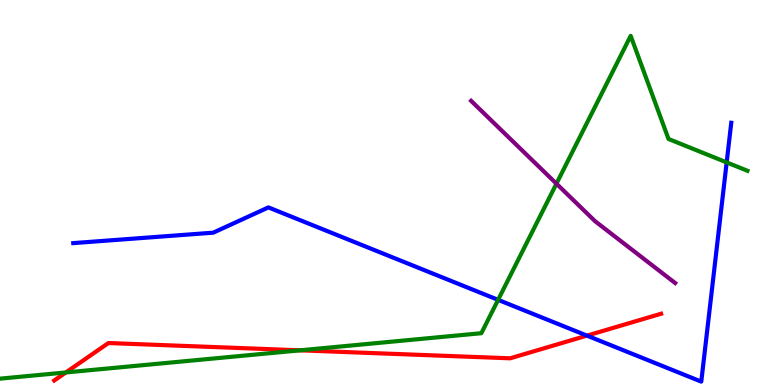[{'lines': ['blue', 'red'], 'intersections': [{'x': 7.57, 'y': 1.28}]}, {'lines': ['green', 'red'], 'intersections': [{'x': 0.85, 'y': 0.326}, {'x': 3.87, 'y': 0.901}]}, {'lines': ['purple', 'red'], 'intersections': []}, {'lines': ['blue', 'green'], 'intersections': [{'x': 6.43, 'y': 2.21}, {'x': 9.38, 'y': 5.78}]}, {'lines': ['blue', 'purple'], 'intersections': []}, {'lines': ['green', 'purple'], 'intersections': [{'x': 7.18, 'y': 5.23}]}]